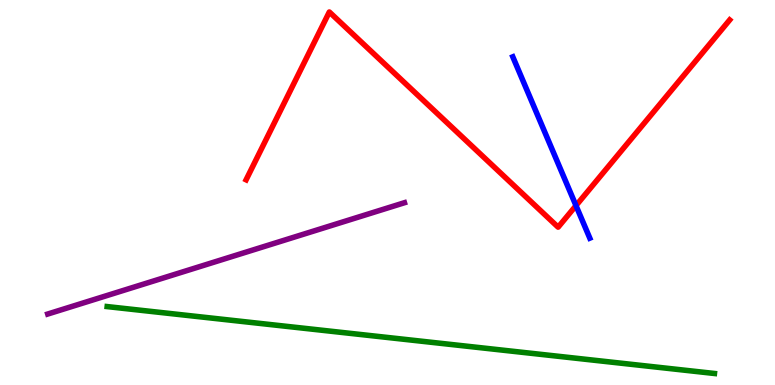[{'lines': ['blue', 'red'], 'intersections': [{'x': 7.43, 'y': 4.66}]}, {'lines': ['green', 'red'], 'intersections': []}, {'lines': ['purple', 'red'], 'intersections': []}, {'lines': ['blue', 'green'], 'intersections': []}, {'lines': ['blue', 'purple'], 'intersections': []}, {'lines': ['green', 'purple'], 'intersections': []}]